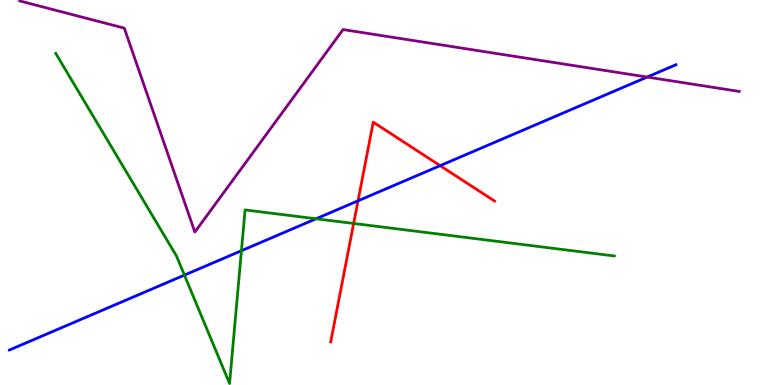[{'lines': ['blue', 'red'], 'intersections': [{'x': 4.62, 'y': 4.78}, {'x': 5.68, 'y': 5.7}]}, {'lines': ['green', 'red'], 'intersections': [{'x': 4.56, 'y': 4.2}]}, {'lines': ['purple', 'red'], 'intersections': []}, {'lines': ['blue', 'green'], 'intersections': [{'x': 2.38, 'y': 2.85}, {'x': 3.12, 'y': 3.49}, {'x': 4.08, 'y': 4.32}]}, {'lines': ['blue', 'purple'], 'intersections': [{'x': 8.35, 'y': 8.0}]}, {'lines': ['green', 'purple'], 'intersections': []}]